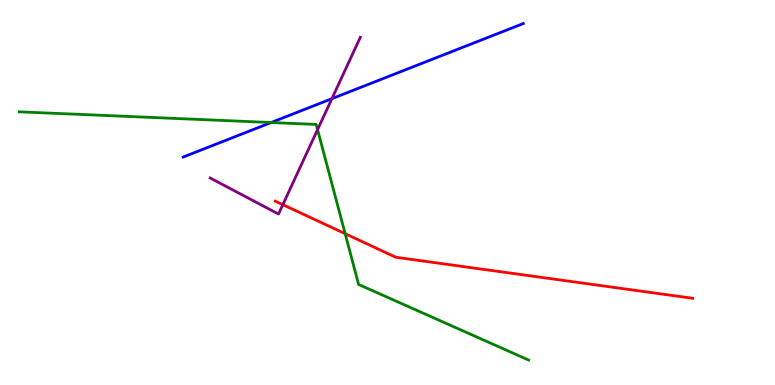[{'lines': ['blue', 'red'], 'intersections': []}, {'lines': ['green', 'red'], 'intersections': [{'x': 4.45, 'y': 3.93}]}, {'lines': ['purple', 'red'], 'intersections': [{'x': 3.65, 'y': 4.68}]}, {'lines': ['blue', 'green'], 'intersections': [{'x': 3.5, 'y': 6.82}]}, {'lines': ['blue', 'purple'], 'intersections': [{'x': 4.28, 'y': 7.44}]}, {'lines': ['green', 'purple'], 'intersections': [{'x': 4.1, 'y': 6.63}]}]